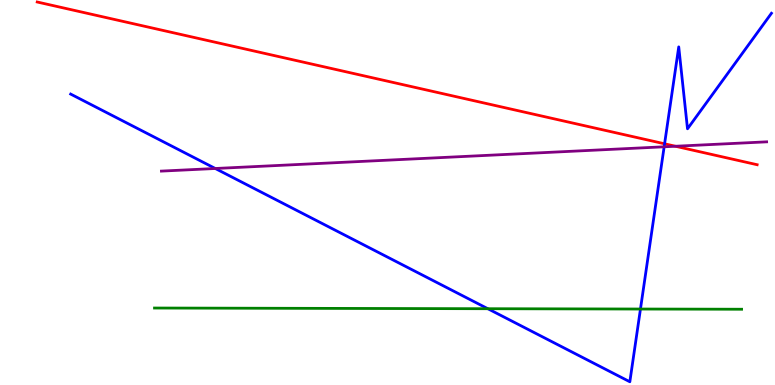[{'lines': ['blue', 'red'], 'intersections': [{'x': 8.58, 'y': 6.26}]}, {'lines': ['green', 'red'], 'intersections': []}, {'lines': ['purple', 'red'], 'intersections': [{'x': 8.72, 'y': 6.2}]}, {'lines': ['blue', 'green'], 'intersections': [{'x': 6.29, 'y': 1.98}, {'x': 8.26, 'y': 1.97}]}, {'lines': ['blue', 'purple'], 'intersections': [{'x': 2.78, 'y': 5.62}, {'x': 8.57, 'y': 6.19}]}, {'lines': ['green', 'purple'], 'intersections': []}]